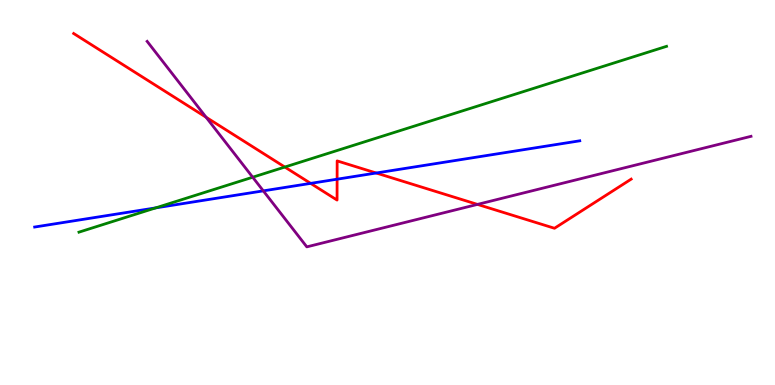[{'lines': ['blue', 'red'], 'intersections': [{'x': 4.01, 'y': 5.24}, {'x': 4.35, 'y': 5.35}, {'x': 4.85, 'y': 5.51}]}, {'lines': ['green', 'red'], 'intersections': [{'x': 3.68, 'y': 5.66}]}, {'lines': ['purple', 'red'], 'intersections': [{'x': 2.66, 'y': 6.95}, {'x': 6.16, 'y': 4.69}]}, {'lines': ['blue', 'green'], 'intersections': [{'x': 2.01, 'y': 4.6}]}, {'lines': ['blue', 'purple'], 'intersections': [{'x': 3.4, 'y': 5.04}]}, {'lines': ['green', 'purple'], 'intersections': [{'x': 3.26, 'y': 5.4}]}]